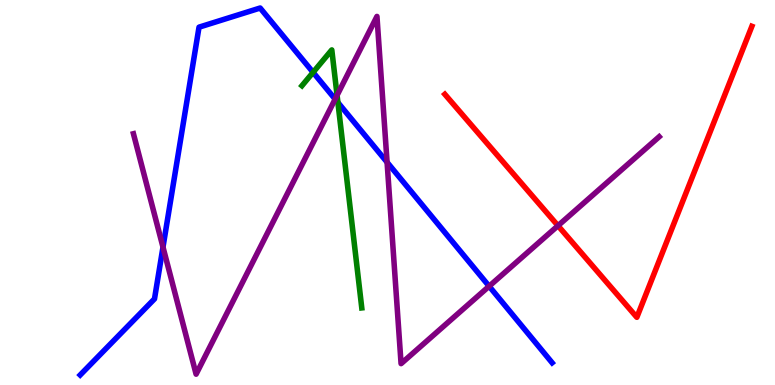[{'lines': ['blue', 'red'], 'intersections': []}, {'lines': ['green', 'red'], 'intersections': []}, {'lines': ['purple', 'red'], 'intersections': [{'x': 7.2, 'y': 4.14}]}, {'lines': ['blue', 'green'], 'intersections': [{'x': 4.04, 'y': 8.12}, {'x': 4.36, 'y': 7.34}]}, {'lines': ['blue', 'purple'], 'intersections': [{'x': 2.1, 'y': 3.58}, {'x': 4.32, 'y': 7.42}, {'x': 4.99, 'y': 5.79}, {'x': 6.31, 'y': 2.57}]}, {'lines': ['green', 'purple'], 'intersections': [{'x': 4.35, 'y': 7.52}]}]